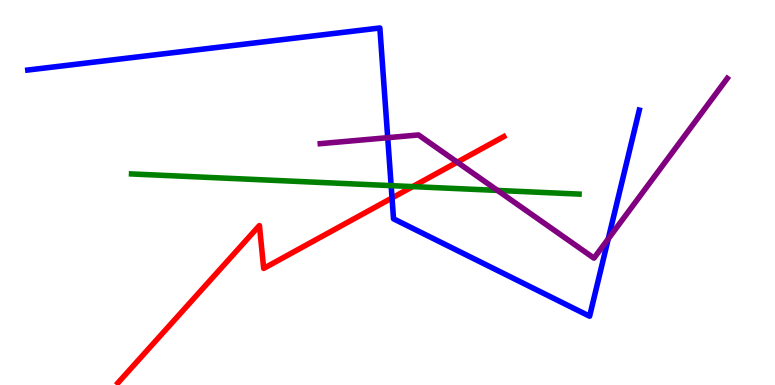[{'lines': ['blue', 'red'], 'intersections': [{'x': 5.06, 'y': 4.86}]}, {'lines': ['green', 'red'], 'intersections': [{'x': 5.33, 'y': 5.15}]}, {'lines': ['purple', 'red'], 'intersections': [{'x': 5.9, 'y': 5.79}]}, {'lines': ['blue', 'green'], 'intersections': [{'x': 5.05, 'y': 5.18}]}, {'lines': ['blue', 'purple'], 'intersections': [{'x': 5.0, 'y': 6.42}, {'x': 7.85, 'y': 3.8}]}, {'lines': ['green', 'purple'], 'intersections': [{'x': 6.42, 'y': 5.05}]}]